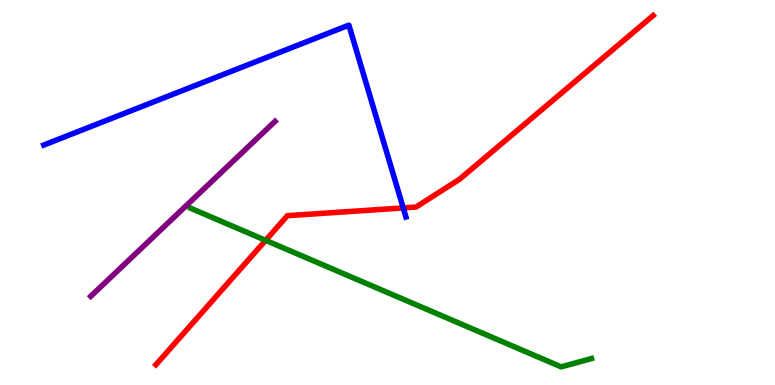[{'lines': ['blue', 'red'], 'intersections': [{'x': 5.2, 'y': 4.6}]}, {'lines': ['green', 'red'], 'intersections': [{'x': 3.43, 'y': 3.76}]}, {'lines': ['purple', 'red'], 'intersections': []}, {'lines': ['blue', 'green'], 'intersections': []}, {'lines': ['blue', 'purple'], 'intersections': []}, {'lines': ['green', 'purple'], 'intersections': []}]